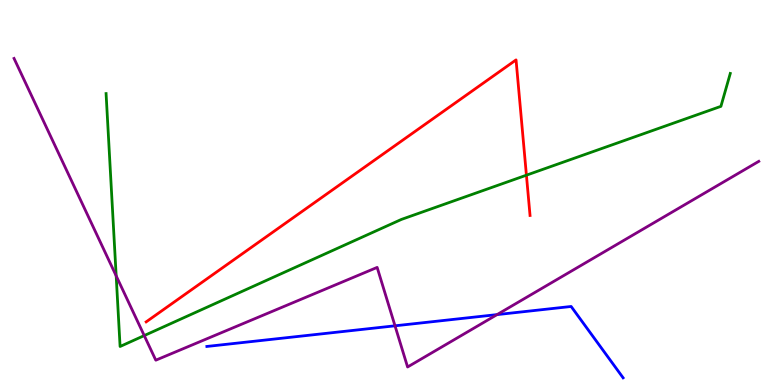[{'lines': ['blue', 'red'], 'intersections': []}, {'lines': ['green', 'red'], 'intersections': [{'x': 6.79, 'y': 5.45}]}, {'lines': ['purple', 'red'], 'intersections': []}, {'lines': ['blue', 'green'], 'intersections': []}, {'lines': ['blue', 'purple'], 'intersections': [{'x': 5.1, 'y': 1.54}, {'x': 6.41, 'y': 1.83}]}, {'lines': ['green', 'purple'], 'intersections': [{'x': 1.5, 'y': 2.84}, {'x': 1.86, 'y': 1.28}]}]